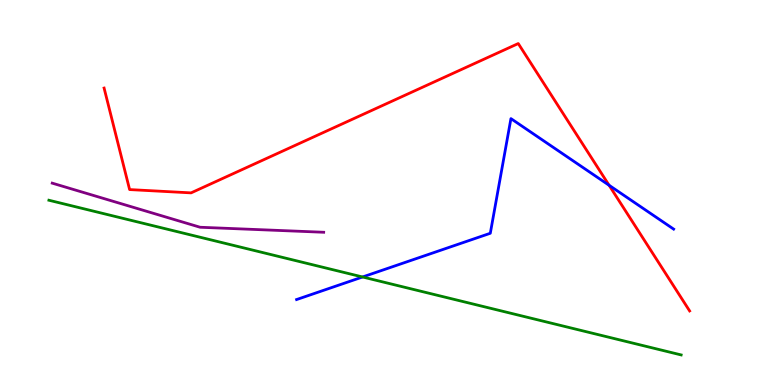[{'lines': ['blue', 'red'], 'intersections': [{'x': 7.86, 'y': 5.19}]}, {'lines': ['green', 'red'], 'intersections': []}, {'lines': ['purple', 'red'], 'intersections': []}, {'lines': ['blue', 'green'], 'intersections': [{'x': 4.68, 'y': 2.81}]}, {'lines': ['blue', 'purple'], 'intersections': []}, {'lines': ['green', 'purple'], 'intersections': []}]